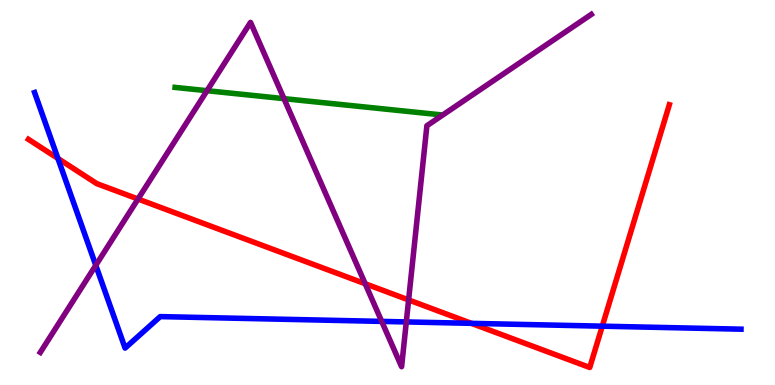[{'lines': ['blue', 'red'], 'intersections': [{'x': 0.748, 'y': 5.88}, {'x': 6.08, 'y': 1.6}, {'x': 7.77, 'y': 1.53}]}, {'lines': ['green', 'red'], 'intersections': []}, {'lines': ['purple', 'red'], 'intersections': [{'x': 1.78, 'y': 4.83}, {'x': 4.71, 'y': 2.63}, {'x': 5.27, 'y': 2.21}]}, {'lines': ['blue', 'green'], 'intersections': []}, {'lines': ['blue', 'purple'], 'intersections': [{'x': 1.24, 'y': 3.11}, {'x': 4.93, 'y': 1.65}, {'x': 5.24, 'y': 1.64}]}, {'lines': ['green', 'purple'], 'intersections': [{'x': 2.67, 'y': 7.64}, {'x': 3.66, 'y': 7.44}]}]